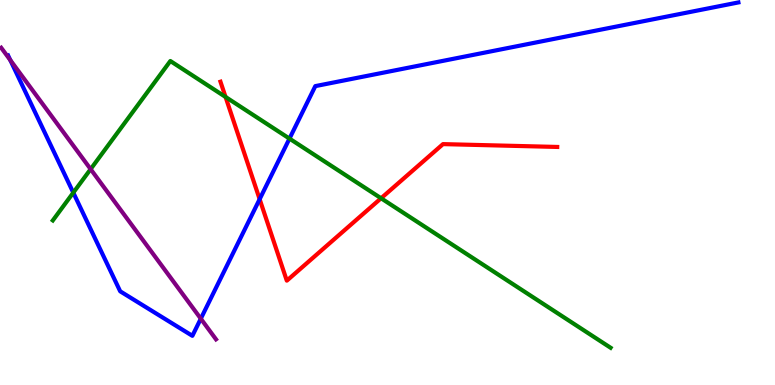[{'lines': ['blue', 'red'], 'intersections': [{'x': 3.35, 'y': 4.83}]}, {'lines': ['green', 'red'], 'intersections': [{'x': 2.91, 'y': 7.48}, {'x': 4.92, 'y': 4.85}]}, {'lines': ['purple', 'red'], 'intersections': []}, {'lines': ['blue', 'green'], 'intersections': [{'x': 0.946, 'y': 5.0}, {'x': 3.74, 'y': 6.4}]}, {'lines': ['blue', 'purple'], 'intersections': [{'x': 0.133, 'y': 8.44}, {'x': 2.59, 'y': 1.72}]}, {'lines': ['green', 'purple'], 'intersections': [{'x': 1.17, 'y': 5.61}]}]